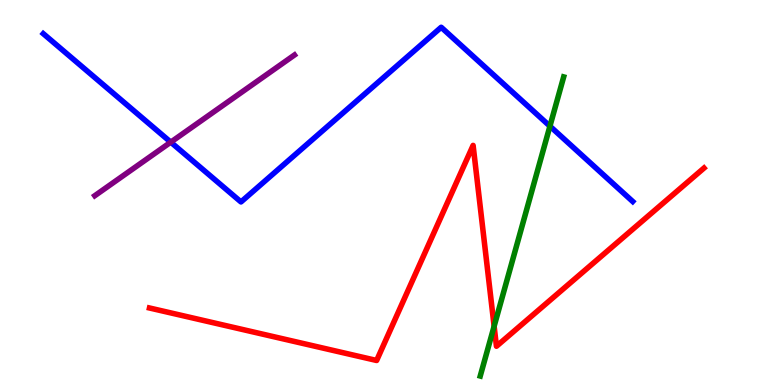[{'lines': ['blue', 'red'], 'intersections': []}, {'lines': ['green', 'red'], 'intersections': [{'x': 6.38, 'y': 1.53}]}, {'lines': ['purple', 'red'], 'intersections': []}, {'lines': ['blue', 'green'], 'intersections': [{'x': 7.1, 'y': 6.72}]}, {'lines': ['blue', 'purple'], 'intersections': [{'x': 2.2, 'y': 6.31}]}, {'lines': ['green', 'purple'], 'intersections': []}]